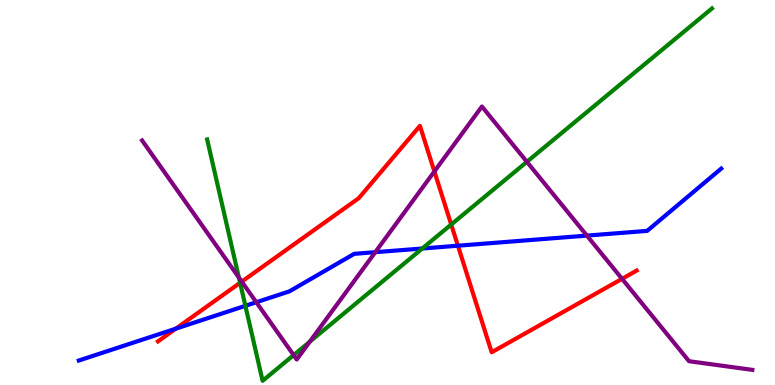[{'lines': ['blue', 'red'], 'intersections': [{'x': 2.27, 'y': 1.46}, {'x': 5.91, 'y': 3.62}]}, {'lines': ['green', 'red'], 'intersections': [{'x': 3.1, 'y': 2.65}, {'x': 5.82, 'y': 4.17}]}, {'lines': ['purple', 'red'], 'intersections': [{'x': 3.12, 'y': 2.68}, {'x': 5.6, 'y': 5.55}, {'x': 8.03, 'y': 2.76}]}, {'lines': ['blue', 'green'], 'intersections': [{'x': 3.17, 'y': 2.06}, {'x': 5.45, 'y': 3.55}]}, {'lines': ['blue', 'purple'], 'intersections': [{'x': 3.31, 'y': 2.15}, {'x': 4.84, 'y': 3.45}, {'x': 7.57, 'y': 3.88}]}, {'lines': ['green', 'purple'], 'intersections': [{'x': 3.08, 'y': 2.79}, {'x': 3.79, 'y': 0.776}, {'x': 4.0, 'y': 1.12}, {'x': 6.8, 'y': 5.8}]}]